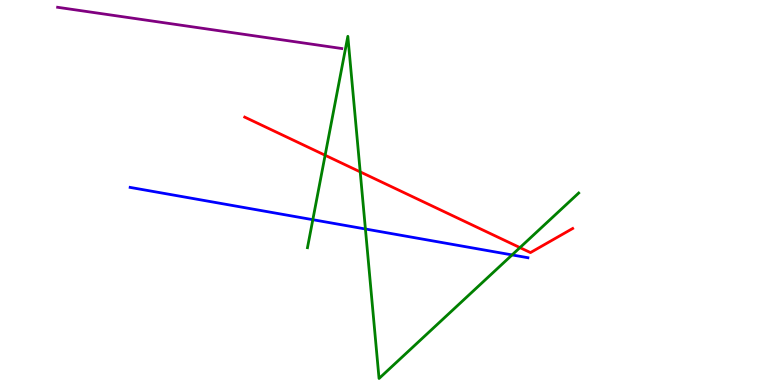[{'lines': ['blue', 'red'], 'intersections': []}, {'lines': ['green', 'red'], 'intersections': [{'x': 4.2, 'y': 5.97}, {'x': 4.65, 'y': 5.54}, {'x': 6.71, 'y': 3.57}]}, {'lines': ['purple', 'red'], 'intersections': []}, {'lines': ['blue', 'green'], 'intersections': [{'x': 4.04, 'y': 4.29}, {'x': 4.72, 'y': 4.05}, {'x': 6.61, 'y': 3.38}]}, {'lines': ['blue', 'purple'], 'intersections': []}, {'lines': ['green', 'purple'], 'intersections': []}]